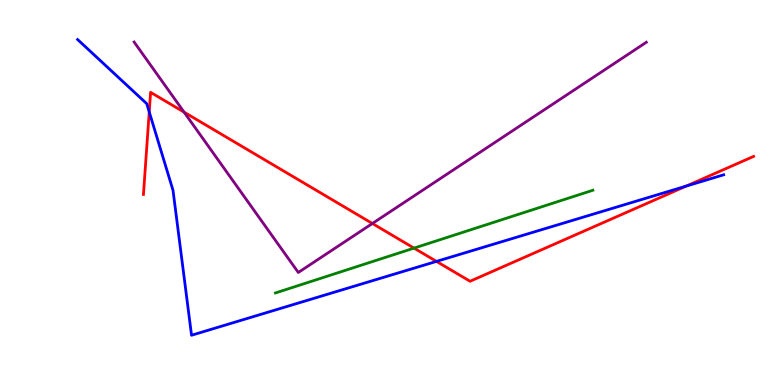[{'lines': ['blue', 'red'], 'intersections': [{'x': 1.93, 'y': 7.09}, {'x': 5.63, 'y': 3.21}, {'x': 8.85, 'y': 5.17}]}, {'lines': ['green', 'red'], 'intersections': [{'x': 5.34, 'y': 3.56}]}, {'lines': ['purple', 'red'], 'intersections': [{'x': 2.38, 'y': 7.09}, {'x': 4.8, 'y': 4.19}]}, {'lines': ['blue', 'green'], 'intersections': []}, {'lines': ['blue', 'purple'], 'intersections': []}, {'lines': ['green', 'purple'], 'intersections': []}]